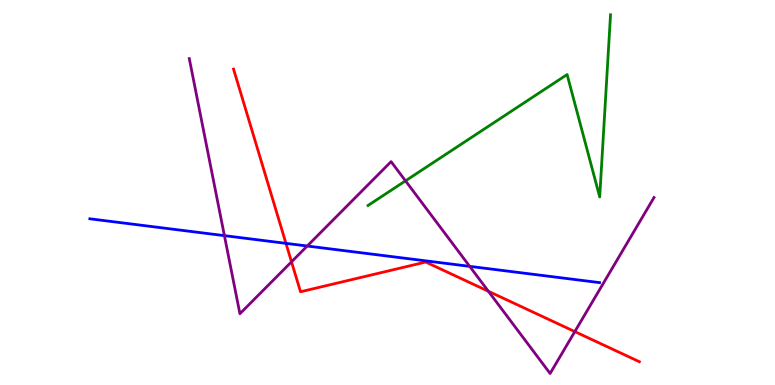[{'lines': ['blue', 'red'], 'intersections': [{'x': 3.69, 'y': 3.68}]}, {'lines': ['green', 'red'], 'intersections': []}, {'lines': ['purple', 'red'], 'intersections': [{'x': 3.76, 'y': 3.2}, {'x': 6.3, 'y': 2.43}, {'x': 7.42, 'y': 1.39}]}, {'lines': ['blue', 'green'], 'intersections': []}, {'lines': ['blue', 'purple'], 'intersections': [{'x': 2.9, 'y': 3.88}, {'x': 3.96, 'y': 3.61}, {'x': 6.06, 'y': 3.08}]}, {'lines': ['green', 'purple'], 'intersections': [{'x': 5.23, 'y': 5.3}]}]